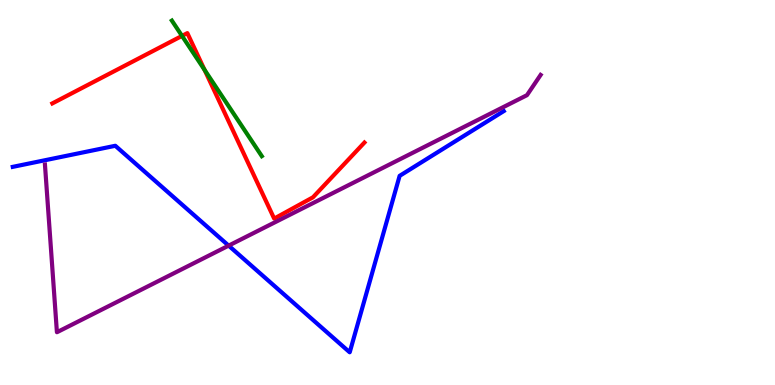[{'lines': ['blue', 'red'], 'intersections': []}, {'lines': ['green', 'red'], 'intersections': [{'x': 2.35, 'y': 9.07}, {'x': 2.64, 'y': 8.19}]}, {'lines': ['purple', 'red'], 'intersections': []}, {'lines': ['blue', 'green'], 'intersections': []}, {'lines': ['blue', 'purple'], 'intersections': [{'x': 2.95, 'y': 3.62}]}, {'lines': ['green', 'purple'], 'intersections': []}]